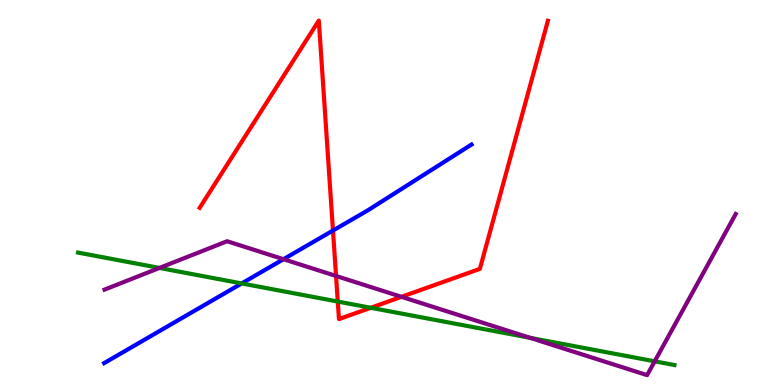[{'lines': ['blue', 'red'], 'intersections': [{'x': 4.3, 'y': 4.01}]}, {'lines': ['green', 'red'], 'intersections': [{'x': 4.36, 'y': 2.17}, {'x': 4.78, 'y': 2.01}]}, {'lines': ['purple', 'red'], 'intersections': [{'x': 4.34, 'y': 2.83}, {'x': 5.18, 'y': 2.29}]}, {'lines': ['blue', 'green'], 'intersections': [{'x': 3.12, 'y': 2.64}]}, {'lines': ['blue', 'purple'], 'intersections': [{'x': 3.66, 'y': 3.27}]}, {'lines': ['green', 'purple'], 'intersections': [{'x': 2.06, 'y': 3.04}, {'x': 6.84, 'y': 1.23}, {'x': 8.45, 'y': 0.615}]}]